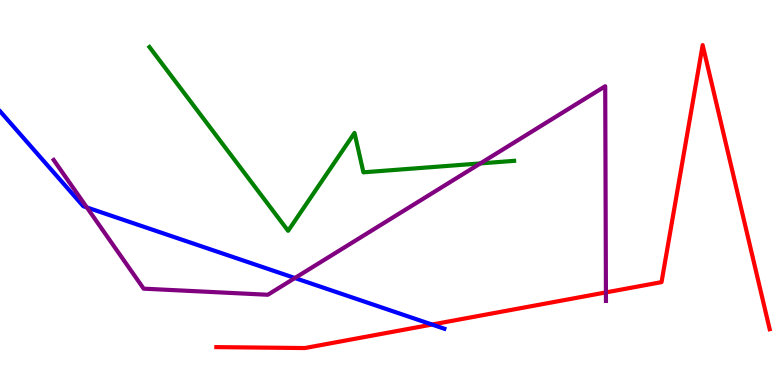[{'lines': ['blue', 'red'], 'intersections': [{'x': 5.57, 'y': 1.57}]}, {'lines': ['green', 'red'], 'intersections': []}, {'lines': ['purple', 'red'], 'intersections': [{'x': 7.82, 'y': 2.4}]}, {'lines': ['blue', 'green'], 'intersections': []}, {'lines': ['blue', 'purple'], 'intersections': [{'x': 1.12, 'y': 4.61}, {'x': 3.81, 'y': 2.78}]}, {'lines': ['green', 'purple'], 'intersections': [{'x': 6.2, 'y': 5.76}]}]